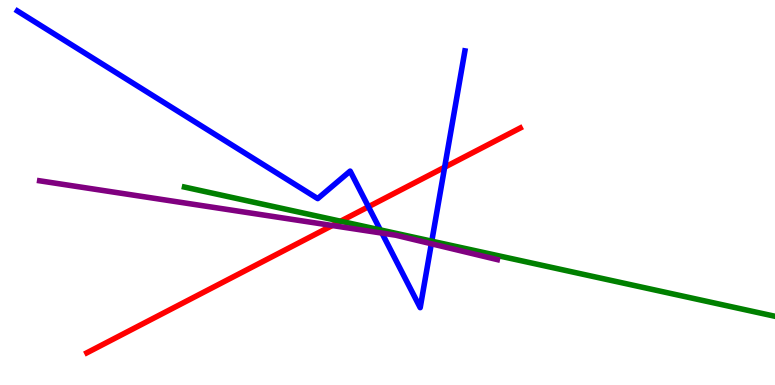[{'lines': ['blue', 'red'], 'intersections': [{'x': 4.75, 'y': 4.63}, {'x': 5.74, 'y': 5.66}]}, {'lines': ['green', 'red'], 'intersections': [{'x': 4.39, 'y': 4.25}]}, {'lines': ['purple', 'red'], 'intersections': [{'x': 4.29, 'y': 4.14}]}, {'lines': ['blue', 'green'], 'intersections': [{'x': 4.91, 'y': 4.03}, {'x': 5.57, 'y': 3.74}]}, {'lines': ['blue', 'purple'], 'intersections': [{'x': 4.93, 'y': 3.95}, {'x': 5.57, 'y': 3.67}]}, {'lines': ['green', 'purple'], 'intersections': []}]